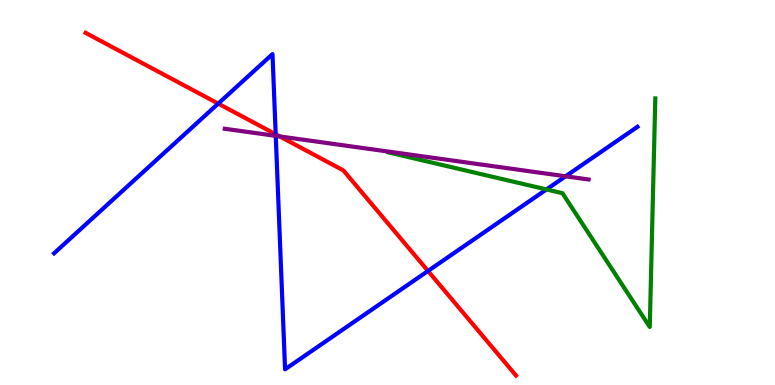[{'lines': ['blue', 'red'], 'intersections': [{'x': 2.82, 'y': 7.31}, {'x': 3.56, 'y': 6.51}, {'x': 5.52, 'y': 2.96}]}, {'lines': ['green', 'red'], 'intersections': []}, {'lines': ['purple', 'red'], 'intersections': [{'x': 3.61, 'y': 6.46}]}, {'lines': ['blue', 'green'], 'intersections': [{'x': 7.05, 'y': 5.08}]}, {'lines': ['blue', 'purple'], 'intersections': [{'x': 3.56, 'y': 6.47}, {'x': 7.3, 'y': 5.42}]}, {'lines': ['green', 'purple'], 'intersections': []}]